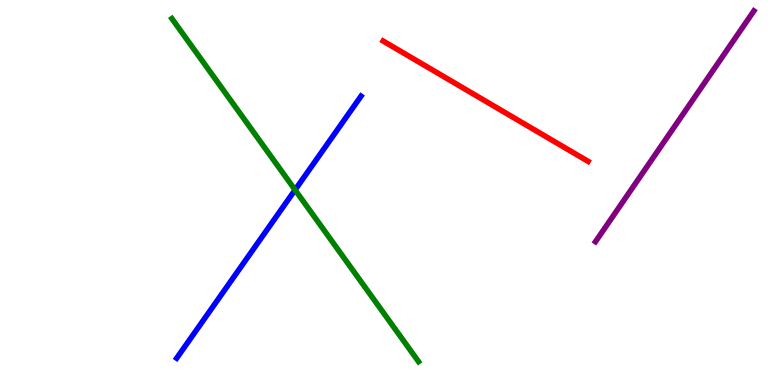[{'lines': ['blue', 'red'], 'intersections': []}, {'lines': ['green', 'red'], 'intersections': []}, {'lines': ['purple', 'red'], 'intersections': []}, {'lines': ['blue', 'green'], 'intersections': [{'x': 3.81, 'y': 5.07}]}, {'lines': ['blue', 'purple'], 'intersections': []}, {'lines': ['green', 'purple'], 'intersections': []}]